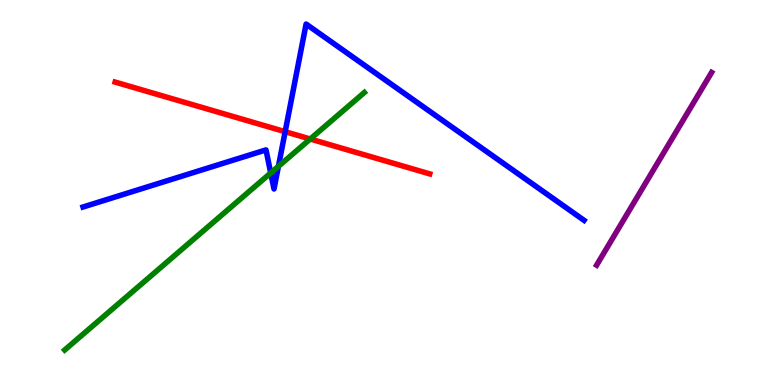[{'lines': ['blue', 'red'], 'intersections': [{'x': 3.68, 'y': 6.58}]}, {'lines': ['green', 'red'], 'intersections': [{'x': 4.0, 'y': 6.39}]}, {'lines': ['purple', 'red'], 'intersections': []}, {'lines': ['blue', 'green'], 'intersections': [{'x': 3.49, 'y': 5.51}, {'x': 3.59, 'y': 5.68}]}, {'lines': ['blue', 'purple'], 'intersections': []}, {'lines': ['green', 'purple'], 'intersections': []}]